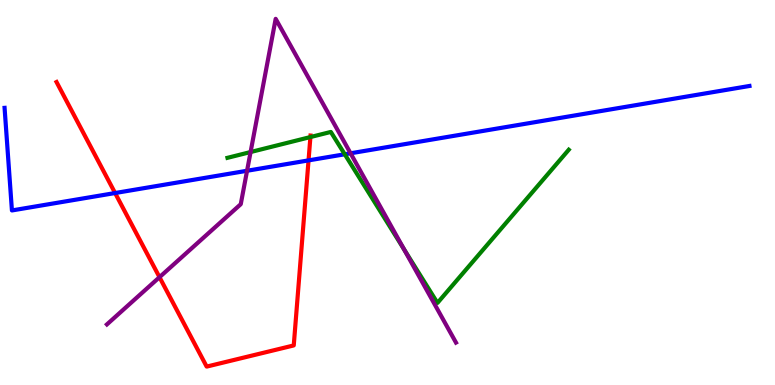[{'lines': ['blue', 'red'], 'intersections': [{'x': 1.49, 'y': 4.99}, {'x': 3.98, 'y': 5.83}]}, {'lines': ['green', 'red'], 'intersections': [{'x': 4.01, 'y': 6.44}]}, {'lines': ['purple', 'red'], 'intersections': [{'x': 2.06, 'y': 2.8}]}, {'lines': ['blue', 'green'], 'intersections': [{'x': 4.45, 'y': 5.99}]}, {'lines': ['blue', 'purple'], 'intersections': [{'x': 3.19, 'y': 5.56}, {'x': 4.52, 'y': 6.02}]}, {'lines': ['green', 'purple'], 'intersections': [{'x': 3.23, 'y': 6.05}, {'x': 5.21, 'y': 3.53}]}]